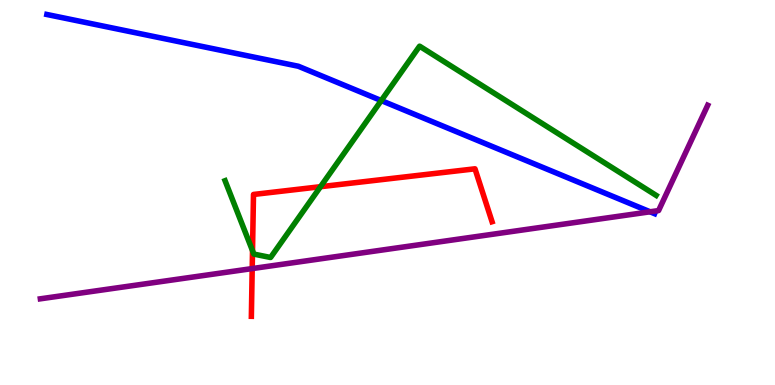[{'lines': ['blue', 'red'], 'intersections': []}, {'lines': ['green', 'red'], 'intersections': [{'x': 3.26, 'y': 3.49}, {'x': 4.14, 'y': 5.15}]}, {'lines': ['purple', 'red'], 'intersections': [{'x': 3.25, 'y': 3.02}]}, {'lines': ['blue', 'green'], 'intersections': [{'x': 4.92, 'y': 7.39}]}, {'lines': ['blue', 'purple'], 'intersections': [{'x': 8.39, 'y': 4.5}]}, {'lines': ['green', 'purple'], 'intersections': []}]